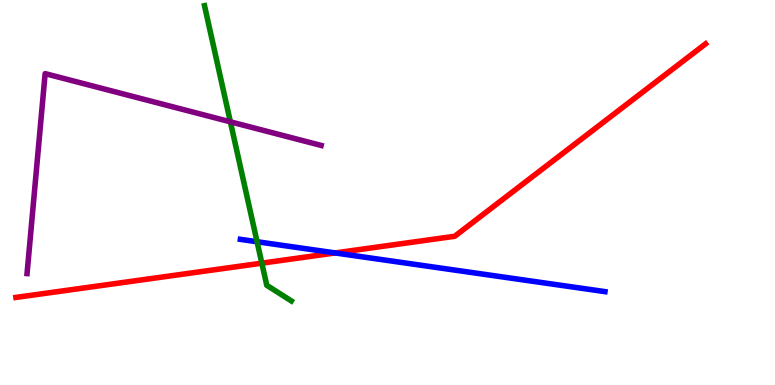[{'lines': ['blue', 'red'], 'intersections': [{'x': 4.32, 'y': 3.43}]}, {'lines': ['green', 'red'], 'intersections': [{'x': 3.38, 'y': 3.16}]}, {'lines': ['purple', 'red'], 'intersections': []}, {'lines': ['blue', 'green'], 'intersections': [{'x': 3.32, 'y': 3.72}]}, {'lines': ['blue', 'purple'], 'intersections': []}, {'lines': ['green', 'purple'], 'intersections': [{'x': 2.97, 'y': 6.84}]}]